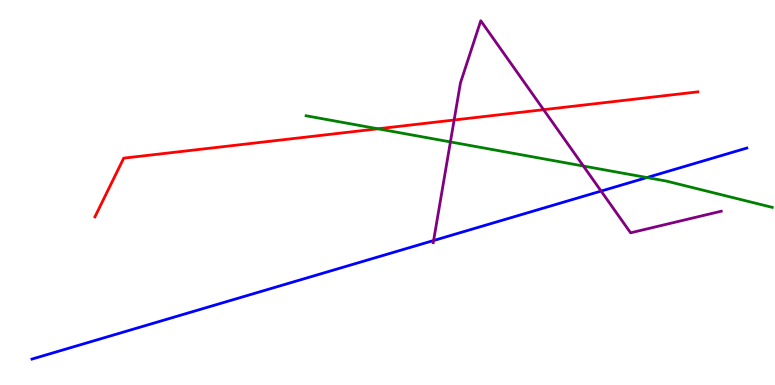[{'lines': ['blue', 'red'], 'intersections': []}, {'lines': ['green', 'red'], 'intersections': [{'x': 4.88, 'y': 6.65}]}, {'lines': ['purple', 'red'], 'intersections': [{'x': 5.86, 'y': 6.88}, {'x': 7.01, 'y': 7.15}]}, {'lines': ['blue', 'green'], 'intersections': [{'x': 8.35, 'y': 5.39}]}, {'lines': ['blue', 'purple'], 'intersections': [{'x': 5.59, 'y': 3.75}, {'x': 7.76, 'y': 5.04}]}, {'lines': ['green', 'purple'], 'intersections': [{'x': 5.81, 'y': 6.31}, {'x': 7.53, 'y': 5.69}]}]